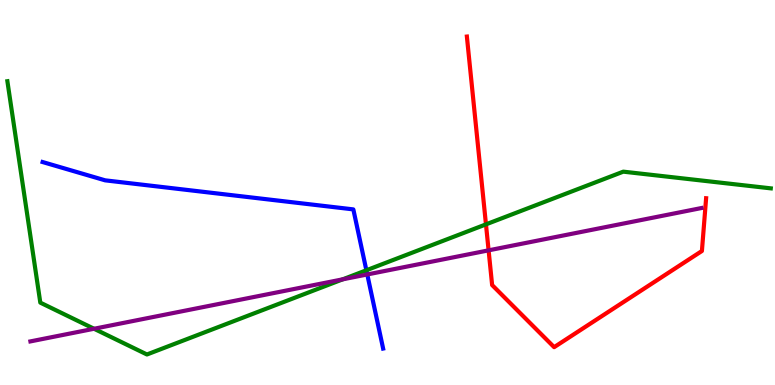[{'lines': ['blue', 'red'], 'intersections': []}, {'lines': ['green', 'red'], 'intersections': [{'x': 6.27, 'y': 4.17}]}, {'lines': ['purple', 'red'], 'intersections': [{'x': 6.3, 'y': 3.5}]}, {'lines': ['blue', 'green'], 'intersections': [{'x': 4.73, 'y': 2.98}]}, {'lines': ['blue', 'purple'], 'intersections': [{'x': 4.74, 'y': 2.87}]}, {'lines': ['green', 'purple'], 'intersections': [{'x': 1.21, 'y': 1.46}, {'x': 4.42, 'y': 2.74}]}]